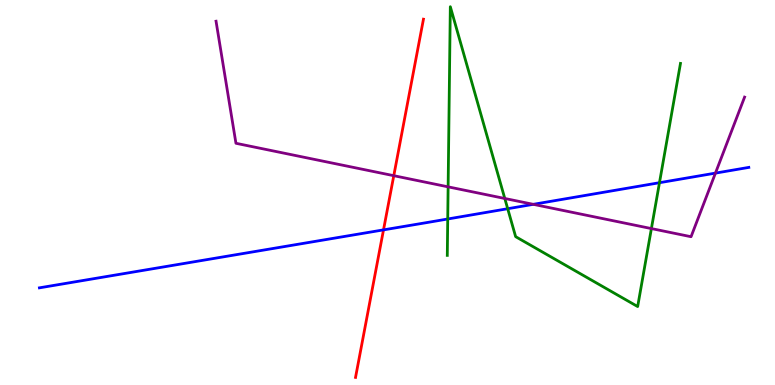[{'lines': ['blue', 'red'], 'intersections': [{'x': 4.95, 'y': 4.03}]}, {'lines': ['green', 'red'], 'intersections': []}, {'lines': ['purple', 'red'], 'intersections': [{'x': 5.08, 'y': 5.44}]}, {'lines': ['blue', 'green'], 'intersections': [{'x': 5.78, 'y': 4.31}, {'x': 6.55, 'y': 4.58}, {'x': 8.51, 'y': 5.25}]}, {'lines': ['blue', 'purple'], 'intersections': [{'x': 6.88, 'y': 4.69}, {'x': 9.23, 'y': 5.5}]}, {'lines': ['green', 'purple'], 'intersections': [{'x': 5.78, 'y': 5.15}, {'x': 6.51, 'y': 4.84}, {'x': 8.41, 'y': 4.06}]}]